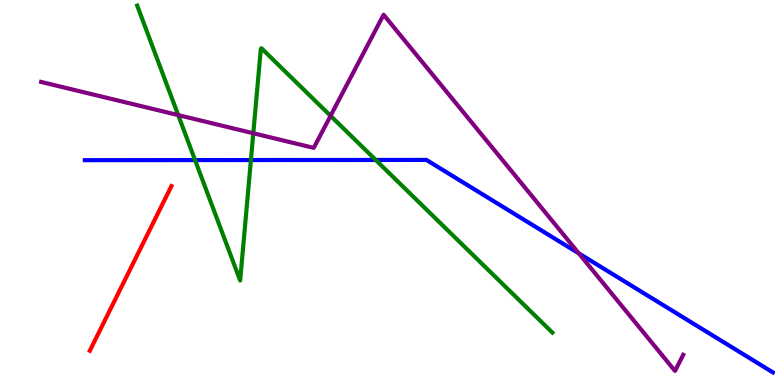[{'lines': ['blue', 'red'], 'intersections': []}, {'lines': ['green', 'red'], 'intersections': []}, {'lines': ['purple', 'red'], 'intersections': []}, {'lines': ['blue', 'green'], 'intersections': [{'x': 2.52, 'y': 5.84}, {'x': 3.24, 'y': 5.84}, {'x': 4.85, 'y': 5.85}]}, {'lines': ['blue', 'purple'], 'intersections': [{'x': 7.47, 'y': 3.42}]}, {'lines': ['green', 'purple'], 'intersections': [{'x': 2.3, 'y': 7.01}, {'x': 3.27, 'y': 6.54}, {'x': 4.27, 'y': 6.99}]}]